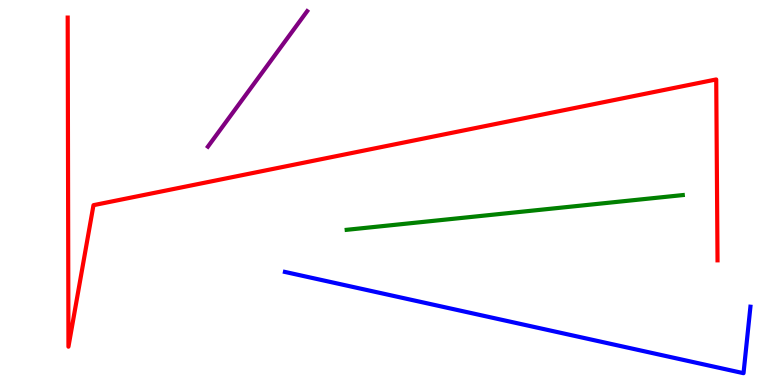[{'lines': ['blue', 'red'], 'intersections': []}, {'lines': ['green', 'red'], 'intersections': []}, {'lines': ['purple', 'red'], 'intersections': []}, {'lines': ['blue', 'green'], 'intersections': []}, {'lines': ['blue', 'purple'], 'intersections': []}, {'lines': ['green', 'purple'], 'intersections': []}]